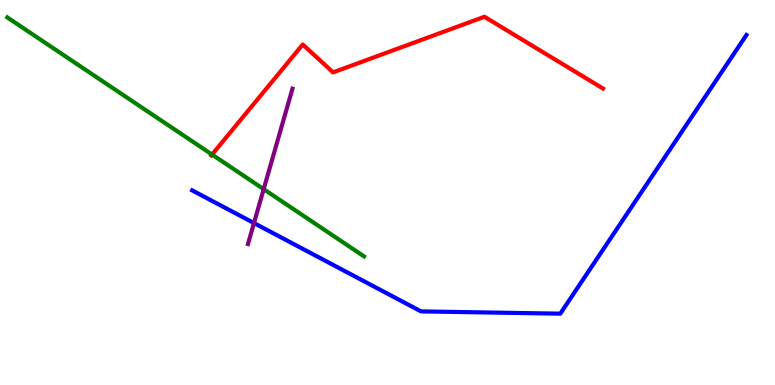[{'lines': ['blue', 'red'], 'intersections': []}, {'lines': ['green', 'red'], 'intersections': [{'x': 2.74, 'y': 5.99}]}, {'lines': ['purple', 'red'], 'intersections': []}, {'lines': ['blue', 'green'], 'intersections': []}, {'lines': ['blue', 'purple'], 'intersections': [{'x': 3.28, 'y': 4.21}]}, {'lines': ['green', 'purple'], 'intersections': [{'x': 3.4, 'y': 5.09}]}]